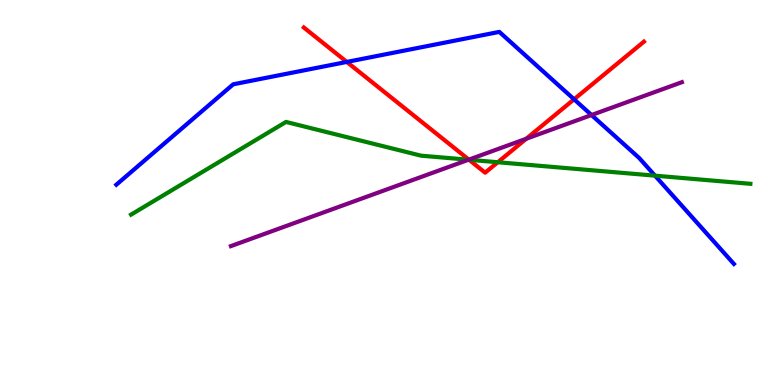[{'lines': ['blue', 'red'], 'intersections': [{'x': 4.47, 'y': 8.39}, {'x': 7.41, 'y': 7.42}]}, {'lines': ['green', 'red'], 'intersections': [{'x': 6.05, 'y': 5.85}, {'x': 6.42, 'y': 5.79}]}, {'lines': ['purple', 'red'], 'intersections': [{'x': 6.05, 'y': 5.85}, {'x': 6.79, 'y': 6.4}]}, {'lines': ['blue', 'green'], 'intersections': [{'x': 8.45, 'y': 5.44}]}, {'lines': ['blue', 'purple'], 'intersections': [{'x': 7.63, 'y': 7.01}]}, {'lines': ['green', 'purple'], 'intersections': [{'x': 6.05, 'y': 5.85}]}]